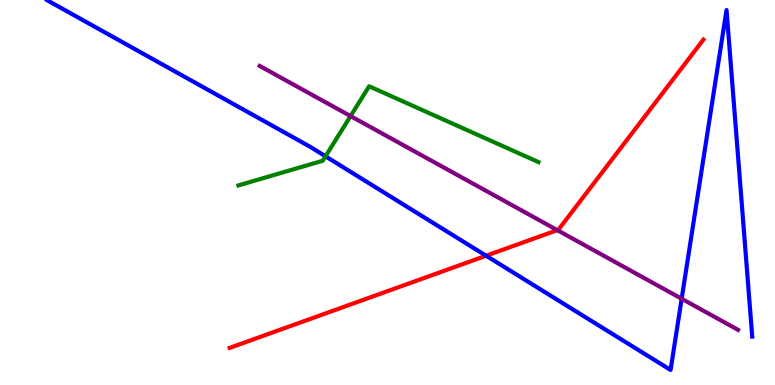[{'lines': ['blue', 'red'], 'intersections': [{'x': 6.27, 'y': 3.36}]}, {'lines': ['green', 'red'], 'intersections': []}, {'lines': ['purple', 'red'], 'intersections': [{'x': 7.19, 'y': 4.02}]}, {'lines': ['blue', 'green'], 'intersections': [{'x': 4.2, 'y': 5.94}]}, {'lines': ['blue', 'purple'], 'intersections': [{'x': 8.8, 'y': 2.24}]}, {'lines': ['green', 'purple'], 'intersections': [{'x': 4.52, 'y': 6.98}]}]